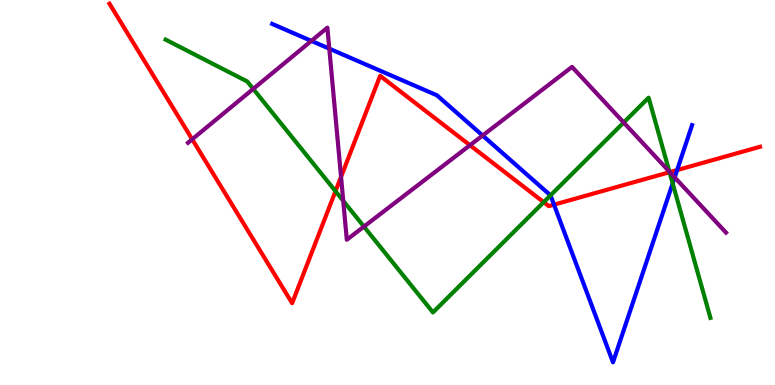[{'lines': ['blue', 'red'], 'intersections': [{'x': 7.15, 'y': 4.68}, {'x': 8.74, 'y': 5.58}]}, {'lines': ['green', 'red'], 'intersections': [{'x': 4.33, 'y': 5.03}, {'x': 7.02, 'y': 4.75}, {'x': 8.64, 'y': 5.53}]}, {'lines': ['purple', 'red'], 'intersections': [{'x': 2.48, 'y': 6.38}, {'x': 4.4, 'y': 5.41}, {'x': 6.06, 'y': 6.23}, {'x': 8.64, 'y': 5.53}]}, {'lines': ['blue', 'green'], 'intersections': [{'x': 7.1, 'y': 4.93}, {'x': 8.68, 'y': 5.24}]}, {'lines': ['blue', 'purple'], 'intersections': [{'x': 4.02, 'y': 8.94}, {'x': 4.25, 'y': 8.74}, {'x': 6.23, 'y': 6.48}, {'x': 8.71, 'y': 5.39}]}, {'lines': ['green', 'purple'], 'intersections': [{'x': 3.27, 'y': 7.69}, {'x': 4.43, 'y': 4.78}, {'x': 4.7, 'y': 4.11}, {'x': 8.05, 'y': 6.82}, {'x': 8.64, 'y': 5.54}]}]